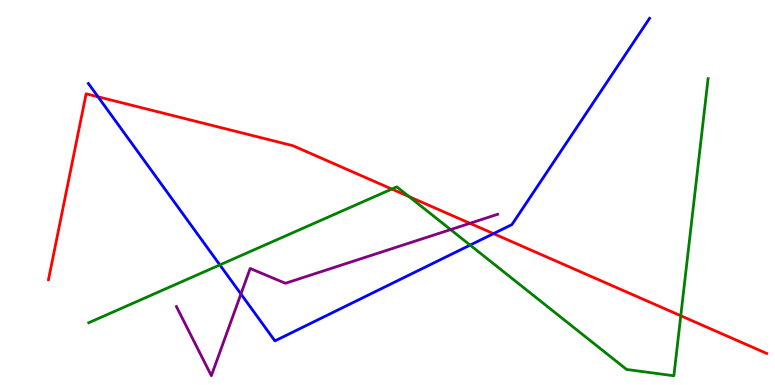[{'lines': ['blue', 'red'], 'intersections': [{'x': 1.26, 'y': 7.49}, {'x': 6.37, 'y': 3.93}]}, {'lines': ['green', 'red'], 'intersections': [{'x': 5.06, 'y': 5.09}, {'x': 5.28, 'y': 4.89}, {'x': 8.78, 'y': 1.8}]}, {'lines': ['purple', 'red'], 'intersections': [{'x': 6.06, 'y': 4.2}]}, {'lines': ['blue', 'green'], 'intersections': [{'x': 2.84, 'y': 3.12}, {'x': 6.07, 'y': 3.63}]}, {'lines': ['blue', 'purple'], 'intersections': [{'x': 3.11, 'y': 2.36}]}, {'lines': ['green', 'purple'], 'intersections': [{'x': 5.81, 'y': 4.04}]}]